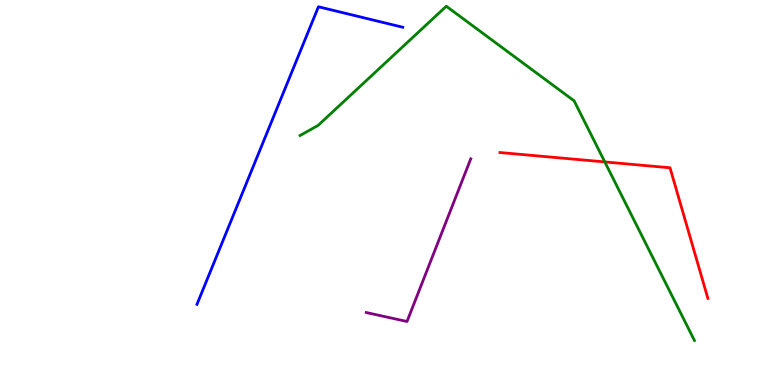[{'lines': ['blue', 'red'], 'intersections': []}, {'lines': ['green', 'red'], 'intersections': [{'x': 7.8, 'y': 5.79}]}, {'lines': ['purple', 'red'], 'intersections': []}, {'lines': ['blue', 'green'], 'intersections': []}, {'lines': ['blue', 'purple'], 'intersections': []}, {'lines': ['green', 'purple'], 'intersections': []}]